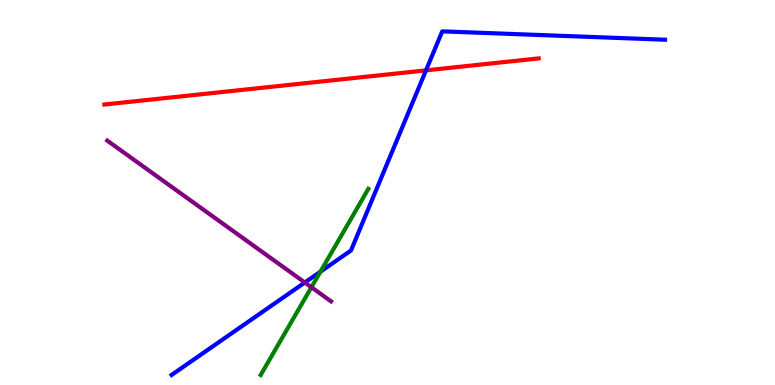[{'lines': ['blue', 'red'], 'intersections': [{'x': 5.5, 'y': 8.17}]}, {'lines': ['green', 'red'], 'intersections': []}, {'lines': ['purple', 'red'], 'intersections': []}, {'lines': ['blue', 'green'], 'intersections': [{'x': 4.13, 'y': 2.94}]}, {'lines': ['blue', 'purple'], 'intersections': [{'x': 3.93, 'y': 2.66}]}, {'lines': ['green', 'purple'], 'intersections': [{'x': 4.02, 'y': 2.54}]}]